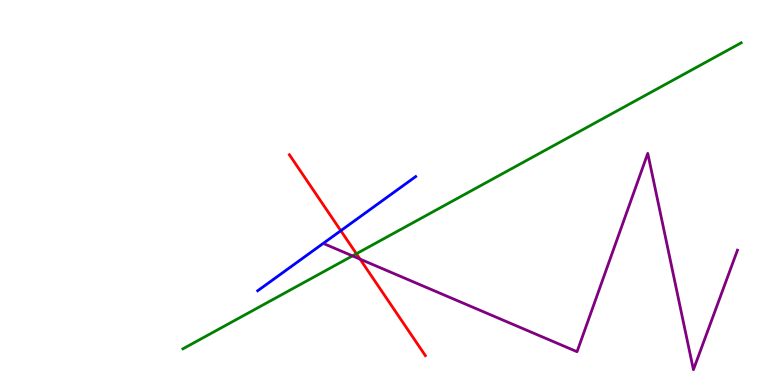[{'lines': ['blue', 'red'], 'intersections': [{'x': 4.4, 'y': 4.01}]}, {'lines': ['green', 'red'], 'intersections': [{'x': 4.6, 'y': 3.41}]}, {'lines': ['purple', 'red'], 'intersections': [{'x': 4.65, 'y': 3.27}]}, {'lines': ['blue', 'green'], 'intersections': []}, {'lines': ['blue', 'purple'], 'intersections': []}, {'lines': ['green', 'purple'], 'intersections': [{'x': 4.55, 'y': 3.35}]}]